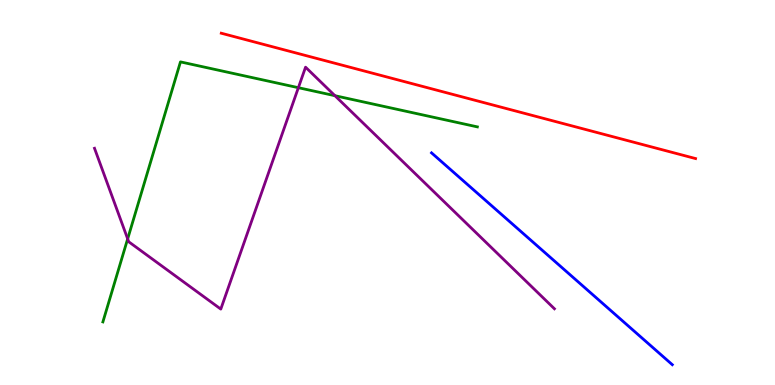[{'lines': ['blue', 'red'], 'intersections': []}, {'lines': ['green', 'red'], 'intersections': []}, {'lines': ['purple', 'red'], 'intersections': []}, {'lines': ['blue', 'green'], 'intersections': []}, {'lines': ['blue', 'purple'], 'intersections': []}, {'lines': ['green', 'purple'], 'intersections': [{'x': 1.65, 'y': 3.8}, {'x': 3.85, 'y': 7.72}, {'x': 4.32, 'y': 7.51}]}]